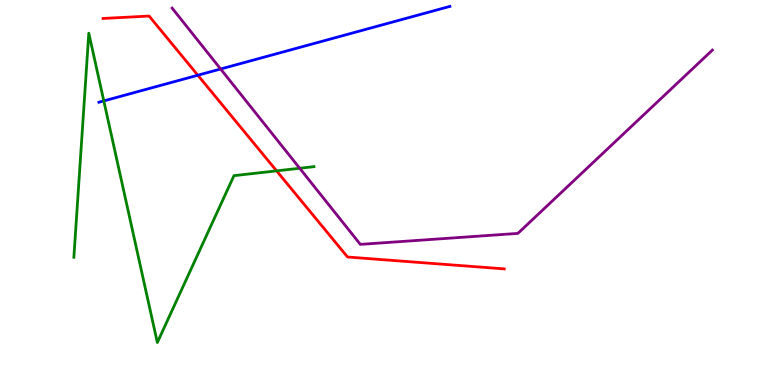[{'lines': ['blue', 'red'], 'intersections': [{'x': 2.55, 'y': 8.05}]}, {'lines': ['green', 'red'], 'intersections': [{'x': 3.57, 'y': 5.56}]}, {'lines': ['purple', 'red'], 'intersections': []}, {'lines': ['blue', 'green'], 'intersections': [{'x': 1.34, 'y': 7.38}]}, {'lines': ['blue', 'purple'], 'intersections': [{'x': 2.85, 'y': 8.21}]}, {'lines': ['green', 'purple'], 'intersections': [{'x': 3.87, 'y': 5.63}]}]